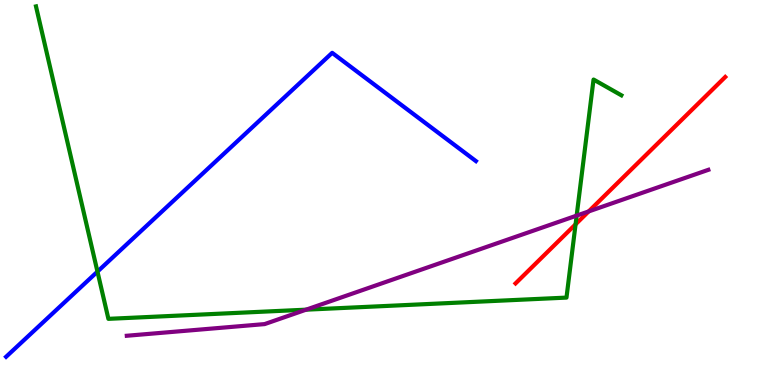[{'lines': ['blue', 'red'], 'intersections': []}, {'lines': ['green', 'red'], 'intersections': [{'x': 7.43, 'y': 4.17}]}, {'lines': ['purple', 'red'], 'intersections': [{'x': 7.6, 'y': 4.51}]}, {'lines': ['blue', 'green'], 'intersections': [{'x': 1.26, 'y': 2.94}]}, {'lines': ['blue', 'purple'], 'intersections': []}, {'lines': ['green', 'purple'], 'intersections': [{'x': 3.95, 'y': 1.96}, {'x': 7.44, 'y': 4.4}]}]